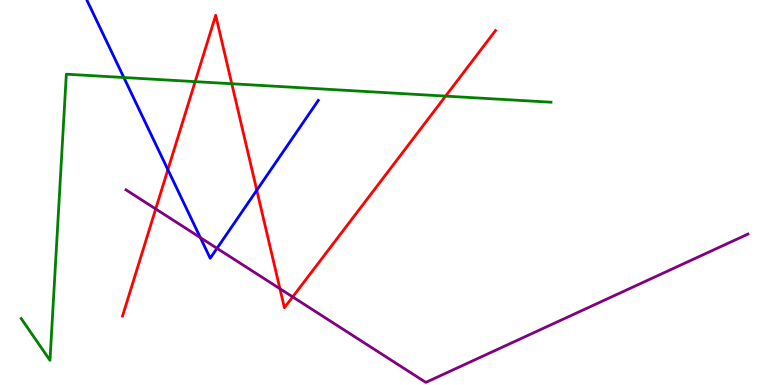[{'lines': ['blue', 'red'], 'intersections': [{'x': 2.17, 'y': 5.59}, {'x': 3.31, 'y': 5.06}]}, {'lines': ['green', 'red'], 'intersections': [{'x': 2.52, 'y': 7.88}, {'x': 2.99, 'y': 7.82}, {'x': 5.75, 'y': 7.5}]}, {'lines': ['purple', 'red'], 'intersections': [{'x': 2.01, 'y': 4.57}, {'x': 3.61, 'y': 2.5}, {'x': 3.78, 'y': 2.29}]}, {'lines': ['blue', 'green'], 'intersections': [{'x': 1.6, 'y': 7.99}]}, {'lines': ['blue', 'purple'], 'intersections': [{'x': 2.59, 'y': 3.83}, {'x': 2.8, 'y': 3.55}]}, {'lines': ['green', 'purple'], 'intersections': []}]